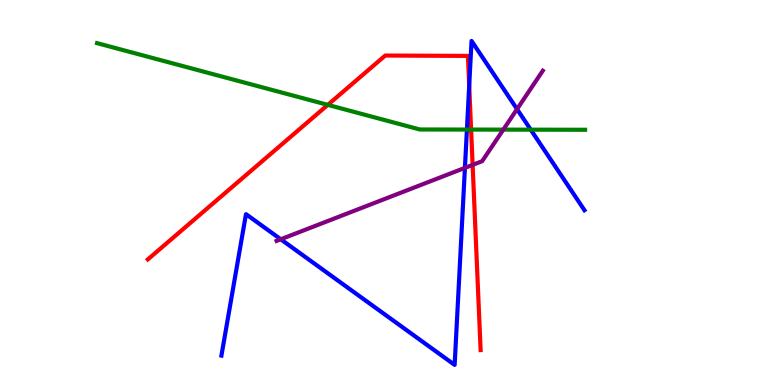[{'lines': ['blue', 'red'], 'intersections': [{'x': 6.05, 'y': 7.77}]}, {'lines': ['green', 'red'], 'intersections': [{'x': 4.23, 'y': 7.28}, {'x': 6.08, 'y': 6.63}]}, {'lines': ['purple', 'red'], 'intersections': [{'x': 6.1, 'y': 5.72}]}, {'lines': ['blue', 'green'], 'intersections': [{'x': 6.02, 'y': 6.63}, {'x': 6.85, 'y': 6.63}]}, {'lines': ['blue', 'purple'], 'intersections': [{'x': 3.62, 'y': 3.79}, {'x': 6.0, 'y': 5.64}, {'x': 6.67, 'y': 7.17}]}, {'lines': ['green', 'purple'], 'intersections': [{'x': 6.49, 'y': 6.63}]}]